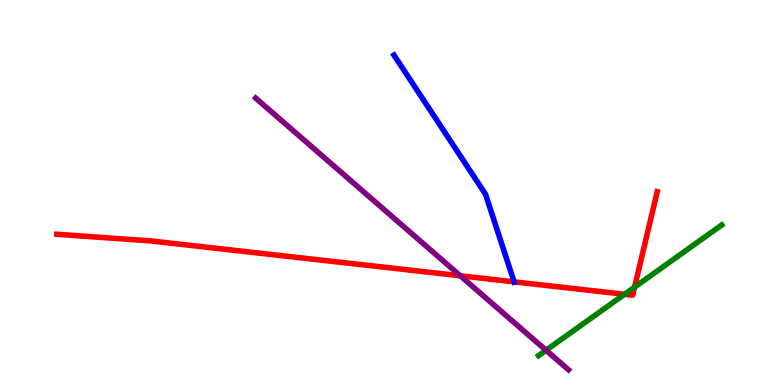[{'lines': ['blue', 'red'], 'intersections': [{'x': 6.63, 'y': 2.68}]}, {'lines': ['green', 'red'], 'intersections': [{'x': 8.06, 'y': 2.36}, {'x': 8.19, 'y': 2.54}]}, {'lines': ['purple', 'red'], 'intersections': [{'x': 5.94, 'y': 2.84}]}, {'lines': ['blue', 'green'], 'intersections': []}, {'lines': ['blue', 'purple'], 'intersections': []}, {'lines': ['green', 'purple'], 'intersections': [{'x': 7.05, 'y': 0.902}]}]